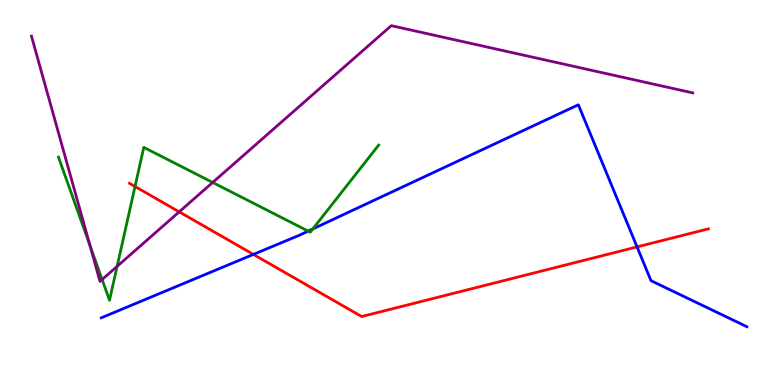[{'lines': ['blue', 'red'], 'intersections': [{'x': 3.27, 'y': 3.39}, {'x': 8.22, 'y': 3.59}]}, {'lines': ['green', 'red'], 'intersections': [{'x': 1.74, 'y': 5.16}]}, {'lines': ['purple', 'red'], 'intersections': [{'x': 2.31, 'y': 4.5}]}, {'lines': ['blue', 'green'], 'intersections': [{'x': 3.98, 'y': 4.0}, {'x': 4.04, 'y': 4.05}]}, {'lines': ['blue', 'purple'], 'intersections': []}, {'lines': ['green', 'purple'], 'intersections': [{'x': 1.16, 'y': 3.63}, {'x': 1.32, 'y': 2.74}, {'x': 1.51, 'y': 3.08}, {'x': 2.74, 'y': 5.26}]}]